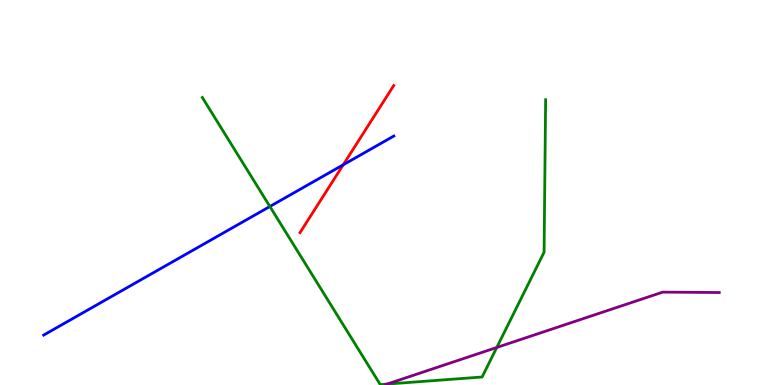[{'lines': ['blue', 'red'], 'intersections': [{'x': 4.43, 'y': 5.72}]}, {'lines': ['green', 'red'], 'intersections': []}, {'lines': ['purple', 'red'], 'intersections': []}, {'lines': ['blue', 'green'], 'intersections': [{'x': 3.48, 'y': 4.64}]}, {'lines': ['blue', 'purple'], 'intersections': []}, {'lines': ['green', 'purple'], 'intersections': [{'x': 4.99, 'y': 0.0237}, {'x': 6.41, 'y': 0.975}]}]